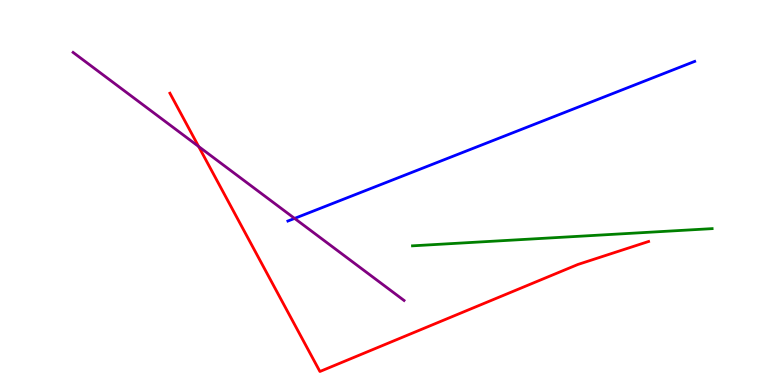[{'lines': ['blue', 'red'], 'intersections': []}, {'lines': ['green', 'red'], 'intersections': []}, {'lines': ['purple', 'red'], 'intersections': [{'x': 2.56, 'y': 6.19}]}, {'lines': ['blue', 'green'], 'intersections': []}, {'lines': ['blue', 'purple'], 'intersections': [{'x': 3.8, 'y': 4.33}]}, {'lines': ['green', 'purple'], 'intersections': []}]